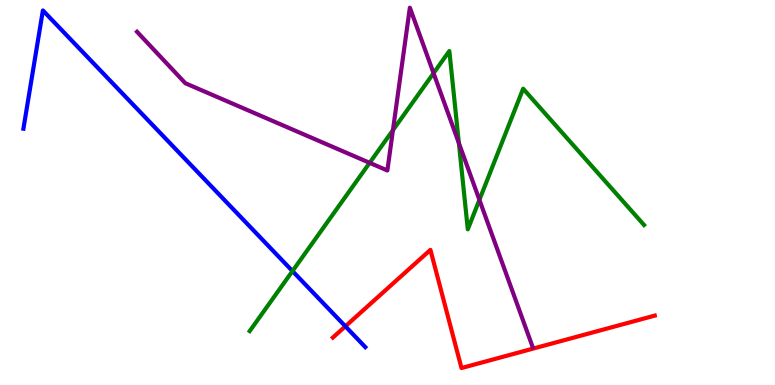[{'lines': ['blue', 'red'], 'intersections': [{'x': 4.46, 'y': 1.52}]}, {'lines': ['green', 'red'], 'intersections': []}, {'lines': ['purple', 'red'], 'intersections': []}, {'lines': ['blue', 'green'], 'intersections': [{'x': 3.77, 'y': 2.96}]}, {'lines': ['blue', 'purple'], 'intersections': []}, {'lines': ['green', 'purple'], 'intersections': [{'x': 4.77, 'y': 5.77}, {'x': 5.07, 'y': 6.62}, {'x': 5.59, 'y': 8.1}, {'x': 5.92, 'y': 6.28}, {'x': 6.19, 'y': 4.81}]}]